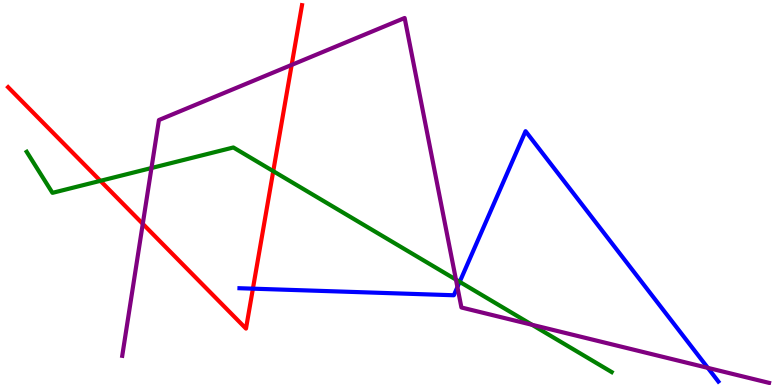[{'lines': ['blue', 'red'], 'intersections': [{'x': 3.26, 'y': 2.5}]}, {'lines': ['green', 'red'], 'intersections': [{'x': 1.3, 'y': 5.3}, {'x': 3.53, 'y': 5.55}]}, {'lines': ['purple', 'red'], 'intersections': [{'x': 1.84, 'y': 4.19}, {'x': 3.76, 'y': 8.31}]}, {'lines': ['blue', 'green'], 'intersections': [{'x': 5.93, 'y': 2.68}]}, {'lines': ['blue', 'purple'], 'intersections': [{'x': 5.9, 'y': 2.54}, {'x': 9.13, 'y': 0.445}]}, {'lines': ['green', 'purple'], 'intersections': [{'x': 1.95, 'y': 5.64}, {'x': 5.88, 'y': 2.74}, {'x': 6.87, 'y': 1.56}]}]